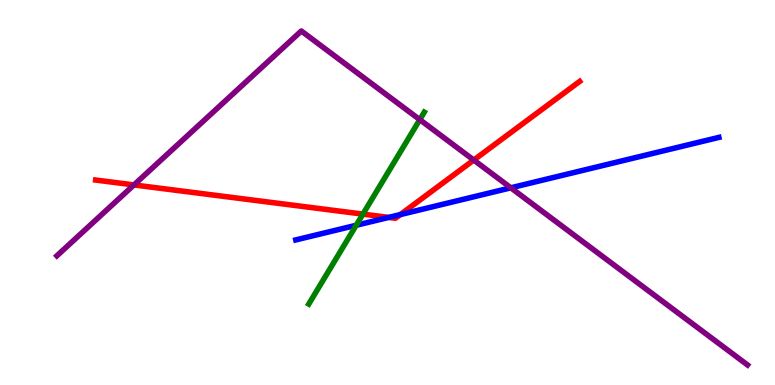[{'lines': ['blue', 'red'], 'intersections': [{'x': 5.02, 'y': 4.35}, {'x': 5.17, 'y': 4.43}]}, {'lines': ['green', 'red'], 'intersections': [{'x': 4.68, 'y': 4.44}]}, {'lines': ['purple', 'red'], 'intersections': [{'x': 1.73, 'y': 5.2}, {'x': 6.11, 'y': 5.84}]}, {'lines': ['blue', 'green'], 'intersections': [{'x': 4.6, 'y': 4.15}]}, {'lines': ['blue', 'purple'], 'intersections': [{'x': 6.59, 'y': 5.12}]}, {'lines': ['green', 'purple'], 'intersections': [{'x': 5.42, 'y': 6.89}]}]